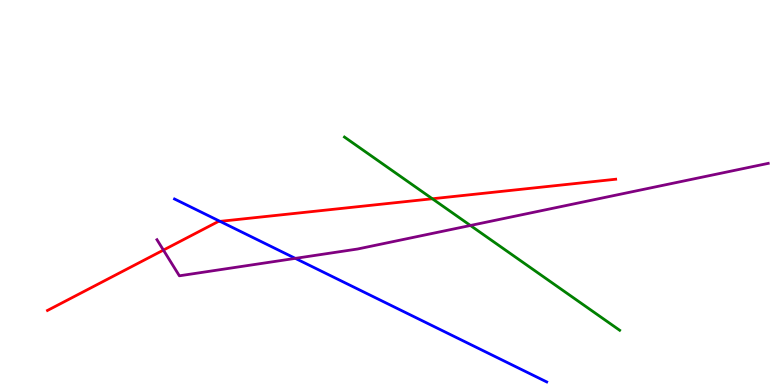[{'lines': ['blue', 'red'], 'intersections': [{'x': 2.84, 'y': 4.25}]}, {'lines': ['green', 'red'], 'intersections': [{'x': 5.58, 'y': 4.84}]}, {'lines': ['purple', 'red'], 'intersections': [{'x': 2.11, 'y': 3.5}]}, {'lines': ['blue', 'green'], 'intersections': []}, {'lines': ['blue', 'purple'], 'intersections': [{'x': 3.81, 'y': 3.29}]}, {'lines': ['green', 'purple'], 'intersections': [{'x': 6.07, 'y': 4.14}]}]